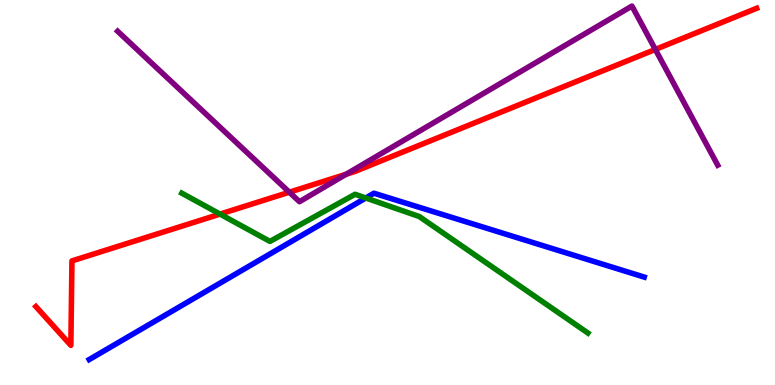[{'lines': ['blue', 'red'], 'intersections': []}, {'lines': ['green', 'red'], 'intersections': [{'x': 2.84, 'y': 4.44}]}, {'lines': ['purple', 'red'], 'intersections': [{'x': 3.73, 'y': 5.01}, {'x': 4.47, 'y': 5.47}, {'x': 8.46, 'y': 8.72}]}, {'lines': ['blue', 'green'], 'intersections': [{'x': 4.72, 'y': 4.86}]}, {'lines': ['blue', 'purple'], 'intersections': []}, {'lines': ['green', 'purple'], 'intersections': []}]